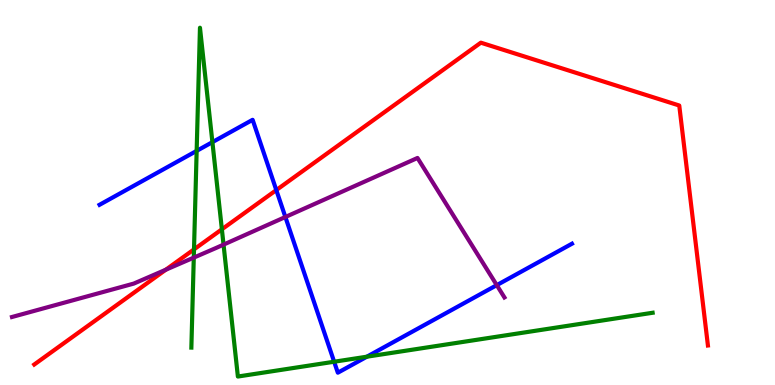[{'lines': ['blue', 'red'], 'intersections': [{'x': 3.57, 'y': 5.06}]}, {'lines': ['green', 'red'], 'intersections': [{'x': 2.5, 'y': 3.52}, {'x': 2.86, 'y': 4.04}]}, {'lines': ['purple', 'red'], 'intersections': [{'x': 2.14, 'y': 2.99}]}, {'lines': ['blue', 'green'], 'intersections': [{'x': 2.54, 'y': 6.08}, {'x': 2.74, 'y': 6.31}, {'x': 4.31, 'y': 0.604}, {'x': 4.73, 'y': 0.735}]}, {'lines': ['blue', 'purple'], 'intersections': [{'x': 3.68, 'y': 4.36}, {'x': 6.41, 'y': 2.59}]}, {'lines': ['green', 'purple'], 'intersections': [{'x': 2.5, 'y': 3.31}, {'x': 2.88, 'y': 3.65}]}]